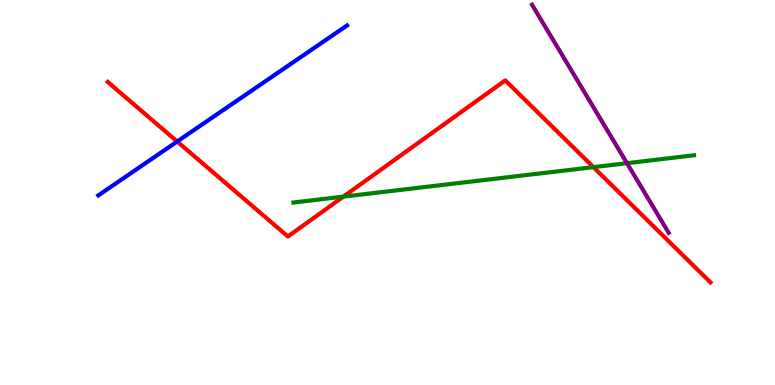[{'lines': ['blue', 'red'], 'intersections': [{'x': 2.29, 'y': 6.32}]}, {'lines': ['green', 'red'], 'intersections': [{'x': 4.43, 'y': 4.89}, {'x': 7.66, 'y': 5.66}]}, {'lines': ['purple', 'red'], 'intersections': []}, {'lines': ['blue', 'green'], 'intersections': []}, {'lines': ['blue', 'purple'], 'intersections': []}, {'lines': ['green', 'purple'], 'intersections': [{'x': 8.09, 'y': 5.76}]}]